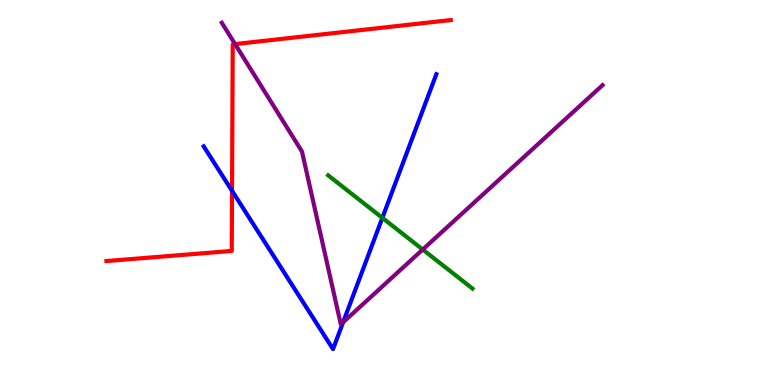[{'lines': ['blue', 'red'], 'intersections': [{'x': 2.99, 'y': 5.04}]}, {'lines': ['green', 'red'], 'intersections': []}, {'lines': ['purple', 'red'], 'intersections': [{'x': 3.03, 'y': 8.85}]}, {'lines': ['blue', 'green'], 'intersections': [{'x': 4.93, 'y': 4.34}]}, {'lines': ['blue', 'purple'], 'intersections': [{'x': 4.43, 'y': 1.63}]}, {'lines': ['green', 'purple'], 'intersections': [{'x': 5.45, 'y': 3.52}]}]